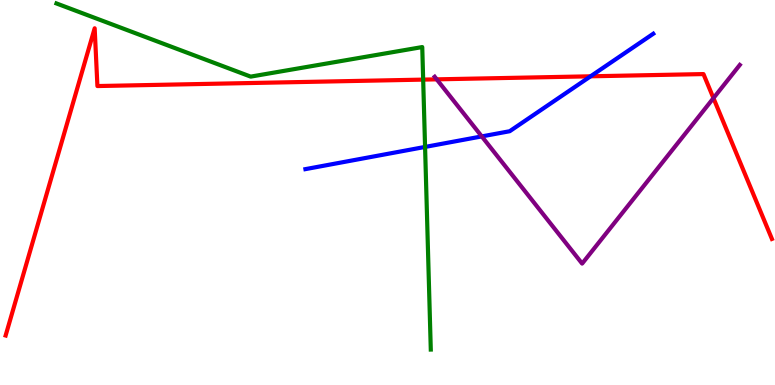[{'lines': ['blue', 'red'], 'intersections': [{'x': 7.62, 'y': 8.02}]}, {'lines': ['green', 'red'], 'intersections': [{'x': 5.46, 'y': 7.93}]}, {'lines': ['purple', 'red'], 'intersections': [{'x': 5.64, 'y': 7.94}, {'x': 9.21, 'y': 7.45}]}, {'lines': ['blue', 'green'], 'intersections': [{'x': 5.48, 'y': 6.18}]}, {'lines': ['blue', 'purple'], 'intersections': [{'x': 6.22, 'y': 6.46}]}, {'lines': ['green', 'purple'], 'intersections': []}]